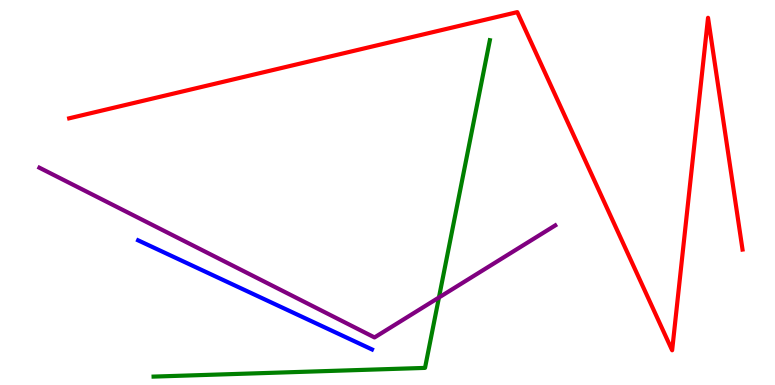[{'lines': ['blue', 'red'], 'intersections': []}, {'lines': ['green', 'red'], 'intersections': []}, {'lines': ['purple', 'red'], 'intersections': []}, {'lines': ['blue', 'green'], 'intersections': []}, {'lines': ['blue', 'purple'], 'intersections': []}, {'lines': ['green', 'purple'], 'intersections': [{'x': 5.66, 'y': 2.27}]}]